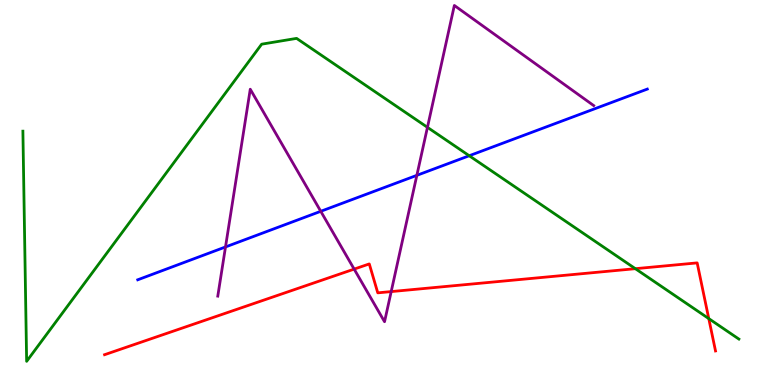[{'lines': ['blue', 'red'], 'intersections': []}, {'lines': ['green', 'red'], 'intersections': [{'x': 8.2, 'y': 3.02}, {'x': 9.15, 'y': 1.72}]}, {'lines': ['purple', 'red'], 'intersections': [{'x': 4.57, 'y': 3.01}, {'x': 5.05, 'y': 2.43}]}, {'lines': ['blue', 'green'], 'intersections': [{'x': 6.05, 'y': 5.95}]}, {'lines': ['blue', 'purple'], 'intersections': [{'x': 2.91, 'y': 3.59}, {'x': 4.14, 'y': 4.51}, {'x': 5.38, 'y': 5.45}]}, {'lines': ['green', 'purple'], 'intersections': [{'x': 5.52, 'y': 6.69}]}]